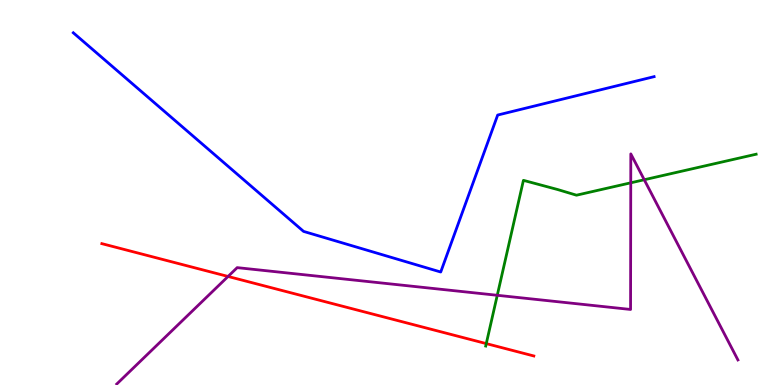[{'lines': ['blue', 'red'], 'intersections': []}, {'lines': ['green', 'red'], 'intersections': [{'x': 6.27, 'y': 1.08}]}, {'lines': ['purple', 'red'], 'intersections': [{'x': 2.94, 'y': 2.82}]}, {'lines': ['blue', 'green'], 'intersections': []}, {'lines': ['blue', 'purple'], 'intersections': []}, {'lines': ['green', 'purple'], 'intersections': [{'x': 6.42, 'y': 2.33}, {'x': 8.14, 'y': 5.25}, {'x': 8.31, 'y': 5.33}]}]